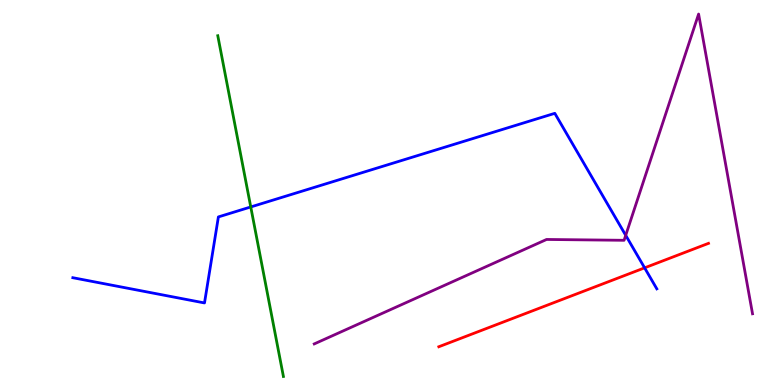[{'lines': ['blue', 'red'], 'intersections': [{'x': 8.32, 'y': 3.04}]}, {'lines': ['green', 'red'], 'intersections': []}, {'lines': ['purple', 'red'], 'intersections': []}, {'lines': ['blue', 'green'], 'intersections': [{'x': 3.24, 'y': 4.62}]}, {'lines': ['blue', 'purple'], 'intersections': [{'x': 8.07, 'y': 3.89}]}, {'lines': ['green', 'purple'], 'intersections': []}]